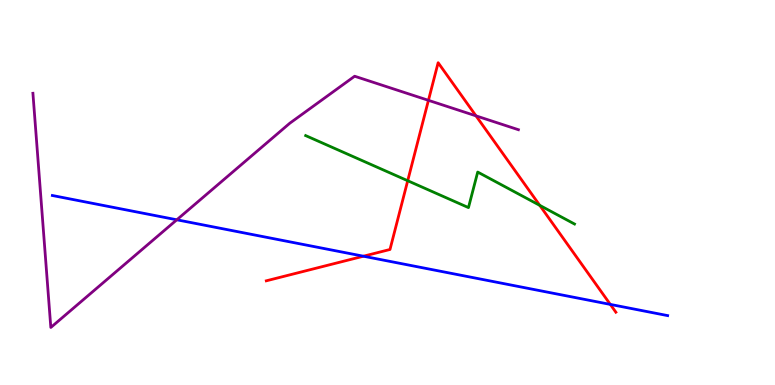[{'lines': ['blue', 'red'], 'intersections': [{'x': 4.69, 'y': 3.35}, {'x': 7.87, 'y': 2.09}]}, {'lines': ['green', 'red'], 'intersections': [{'x': 5.26, 'y': 5.31}, {'x': 6.96, 'y': 4.67}]}, {'lines': ['purple', 'red'], 'intersections': [{'x': 5.53, 'y': 7.39}, {'x': 6.14, 'y': 6.99}]}, {'lines': ['blue', 'green'], 'intersections': []}, {'lines': ['blue', 'purple'], 'intersections': [{'x': 2.28, 'y': 4.29}]}, {'lines': ['green', 'purple'], 'intersections': []}]